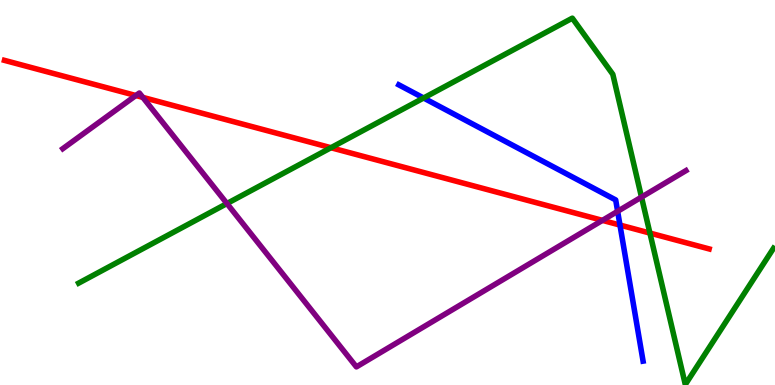[{'lines': ['blue', 'red'], 'intersections': [{'x': 8.0, 'y': 4.15}]}, {'lines': ['green', 'red'], 'intersections': [{'x': 4.27, 'y': 6.16}, {'x': 8.39, 'y': 3.95}]}, {'lines': ['purple', 'red'], 'intersections': [{'x': 1.75, 'y': 7.52}, {'x': 1.84, 'y': 7.47}, {'x': 7.77, 'y': 4.28}]}, {'lines': ['blue', 'green'], 'intersections': [{'x': 5.47, 'y': 7.45}]}, {'lines': ['blue', 'purple'], 'intersections': [{'x': 7.97, 'y': 4.51}]}, {'lines': ['green', 'purple'], 'intersections': [{'x': 2.93, 'y': 4.71}, {'x': 8.28, 'y': 4.88}]}]